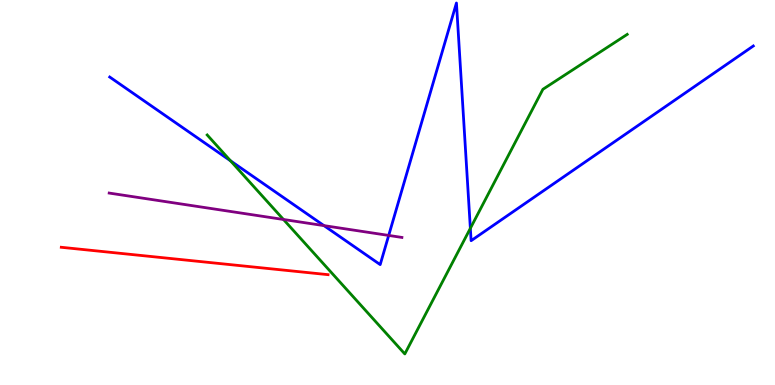[{'lines': ['blue', 'red'], 'intersections': []}, {'lines': ['green', 'red'], 'intersections': []}, {'lines': ['purple', 'red'], 'intersections': []}, {'lines': ['blue', 'green'], 'intersections': [{'x': 2.97, 'y': 5.82}, {'x': 6.07, 'y': 4.07}]}, {'lines': ['blue', 'purple'], 'intersections': [{'x': 4.18, 'y': 4.14}, {'x': 5.02, 'y': 3.88}]}, {'lines': ['green', 'purple'], 'intersections': [{'x': 3.66, 'y': 4.3}]}]